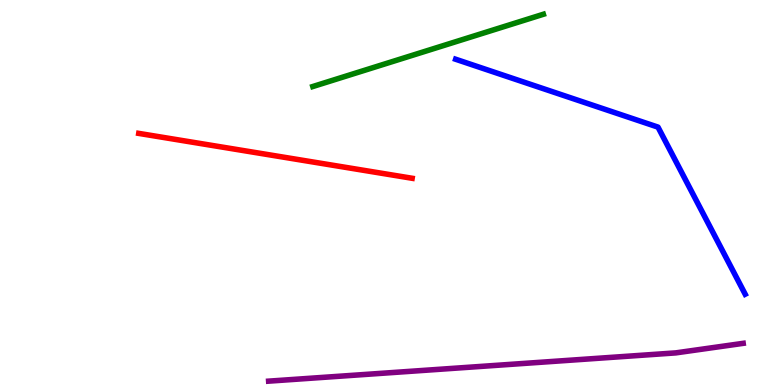[{'lines': ['blue', 'red'], 'intersections': []}, {'lines': ['green', 'red'], 'intersections': []}, {'lines': ['purple', 'red'], 'intersections': []}, {'lines': ['blue', 'green'], 'intersections': []}, {'lines': ['blue', 'purple'], 'intersections': []}, {'lines': ['green', 'purple'], 'intersections': []}]